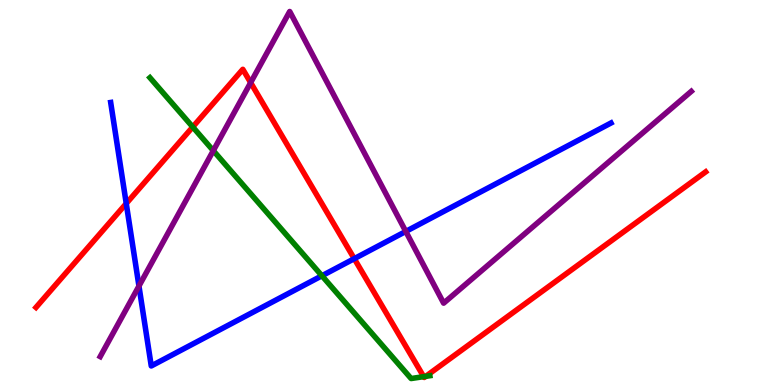[{'lines': ['blue', 'red'], 'intersections': [{'x': 1.63, 'y': 4.71}, {'x': 4.57, 'y': 3.28}]}, {'lines': ['green', 'red'], 'intersections': [{'x': 2.49, 'y': 6.7}, {'x': 5.47, 'y': 0.217}, {'x': 5.49, 'y': 0.225}]}, {'lines': ['purple', 'red'], 'intersections': [{'x': 3.23, 'y': 7.85}]}, {'lines': ['blue', 'green'], 'intersections': [{'x': 4.15, 'y': 2.84}]}, {'lines': ['blue', 'purple'], 'intersections': [{'x': 1.79, 'y': 2.57}, {'x': 5.24, 'y': 3.99}]}, {'lines': ['green', 'purple'], 'intersections': [{'x': 2.75, 'y': 6.09}]}]